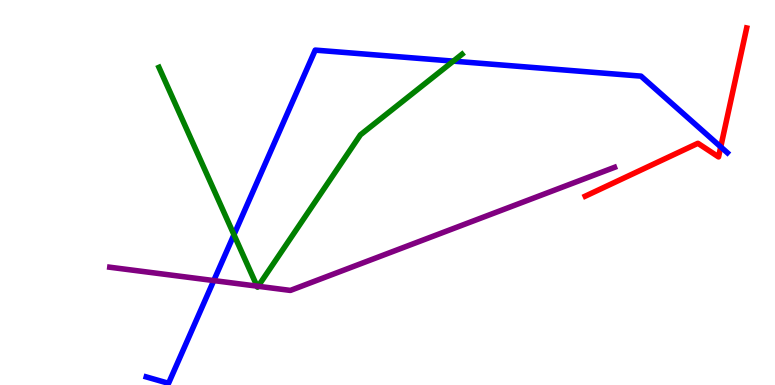[{'lines': ['blue', 'red'], 'intersections': [{'x': 9.3, 'y': 6.19}]}, {'lines': ['green', 'red'], 'intersections': []}, {'lines': ['purple', 'red'], 'intersections': []}, {'lines': ['blue', 'green'], 'intersections': [{'x': 3.02, 'y': 3.9}, {'x': 5.85, 'y': 8.41}]}, {'lines': ['blue', 'purple'], 'intersections': [{'x': 2.76, 'y': 2.71}]}, {'lines': ['green', 'purple'], 'intersections': [{'x': 3.32, 'y': 2.57}, {'x': 3.33, 'y': 2.56}]}]